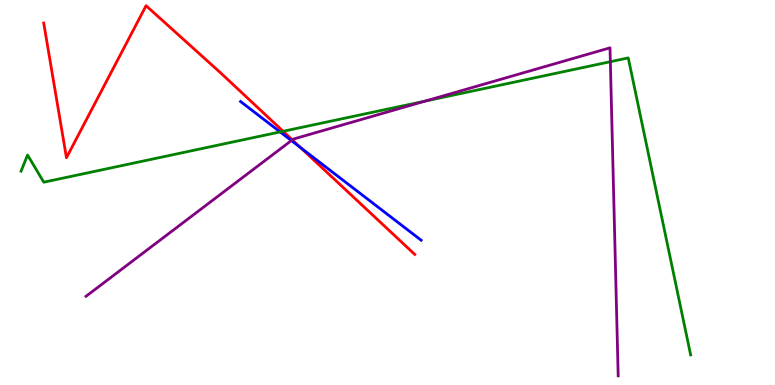[{'lines': ['blue', 'red'], 'intersections': [{'x': 3.88, 'y': 6.17}]}, {'lines': ['green', 'red'], 'intersections': [{'x': 3.65, 'y': 6.59}]}, {'lines': ['purple', 'red'], 'intersections': [{'x': 3.77, 'y': 6.37}]}, {'lines': ['blue', 'green'], 'intersections': [{'x': 3.61, 'y': 6.57}]}, {'lines': ['blue', 'purple'], 'intersections': [{'x': 3.76, 'y': 6.35}]}, {'lines': ['green', 'purple'], 'intersections': [{'x': 5.49, 'y': 7.37}, {'x': 7.88, 'y': 8.4}]}]